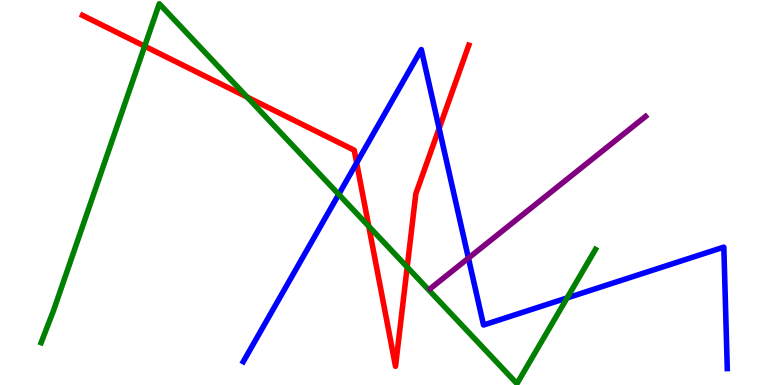[{'lines': ['blue', 'red'], 'intersections': [{'x': 4.6, 'y': 5.77}, {'x': 5.67, 'y': 6.67}]}, {'lines': ['green', 'red'], 'intersections': [{'x': 1.87, 'y': 8.8}, {'x': 3.19, 'y': 7.48}, {'x': 4.76, 'y': 4.12}, {'x': 5.25, 'y': 3.06}]}, {'lines': ['purple', 'red'], 'intersections': []}, {'lines': ['blue', 'green'], 'intersections': [{'x': 4.37, 'y': 4.95}, {'x': 7.32, 'y': 2.26}]}, {'lines': ['blue', 'purple'], 'intersections': [{'x': 6.04, 'y': 3.3}]}, {'lines': ['green', 'purple'], 'intersections': []}]